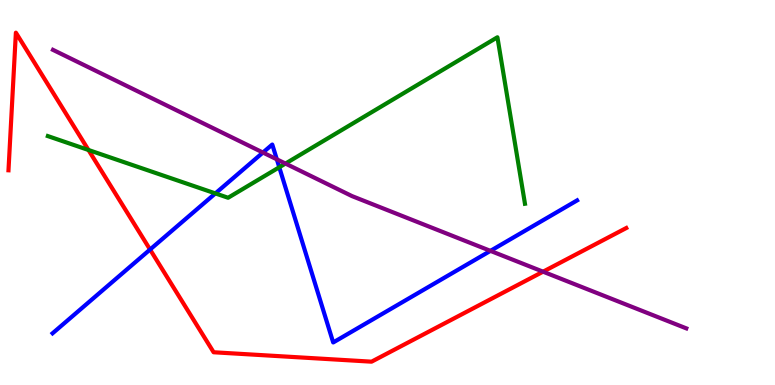[{'lines': ['blue', 'red'], 'intersections': [{'x': 1.94, 'y': 3.52}]}, {'lines': ['green', 'red'], 'intersections': [{'x': 1.14, 'y': 6.1}]}, {'lines': ['purple', 'red'], 'intersections': [{'x': 7.01, 'y': 2.94}]}, {'lines': ['blue', 'green'], 'intersections': [{'x': 2.78, 'y': 4.98}, {'x': 3.6, 'y': 5.66}]}, {'lines': ['blue', 'purple'], 'intersections': [{'x': 3.39, 'y': 6.04}, {'x': 3.57, 'y': 5.86}, {'x': 6.33, 'y': 3.48}]}, {'lines': ['green', 'purple'], 'intersections': [{'x': 3.68, 'y': 5.75}]}]